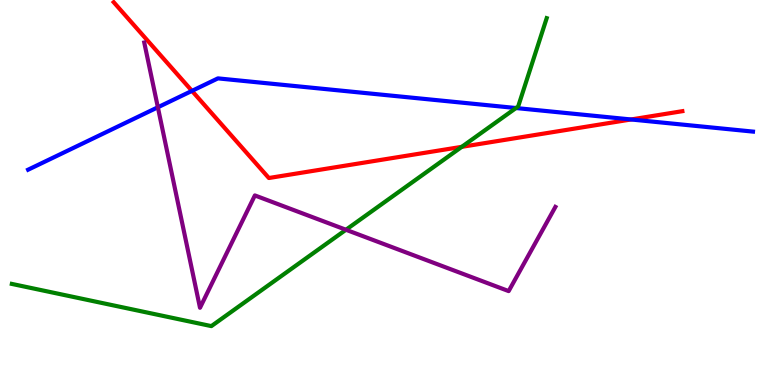[{'lines': ['blue', 'red'], 'intersections': [{'x': 2.48, 'y': 7.64}, {'x': 8.14, 'y': 6.9}]}, {'lines': ['green', 'red'], 'intersections': [{'x': 5.96, 'y': 6.19}]}, {'lines': ['purple', 'red'], 'intersections': []}, {'lines': ['blue', 'green'], 'intersections': [{'x': 6.66, 'y': 7.19}]}, {'lines': ['blue', 'purple'], 'intersections': [{'x': 2.04, 'y': 7.21}]}, {'lines': ['green', 'purple'], 'intersections': [{'x': 4.46, 'y': 4.03}]}]